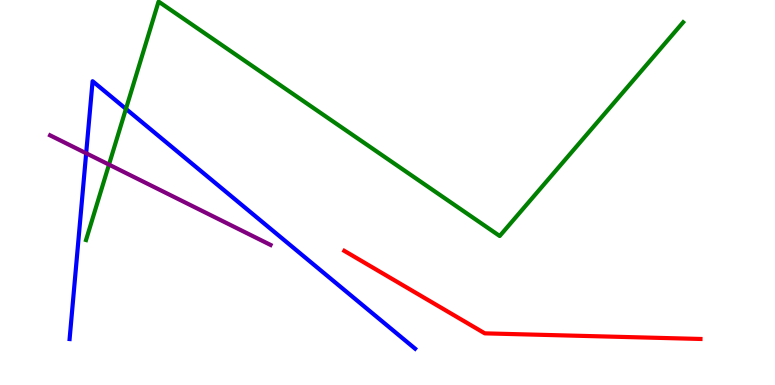[{'lines': ['blue', 'red'], 'intersections': []}, {'lines': ['green', 'red'], 'intersections': []}, {'lines': ['purple', 'red'], 'intersections': []}, {'lines': ['blue', 'green'], 'intersections': [{'x': 1.63, 'y': 7.17}]}, {'lines': ['blue', 'purple'], 'intersections': [{'x': 1.11, 'y': 6.02}]}, {'lines': ['green', 'purple'], 'intersections': [{'x': 1.41, 'y': 5.72}]}]